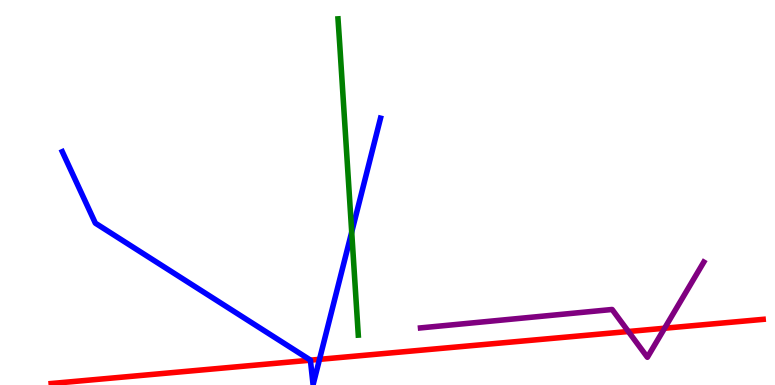[{'lines': ['blue', 'red'], 'intersections': [{'x': 4.01, 'y': 0.645}, {'x': 4.12, 'y': 0.666}]}, {'lines': ['green', 'red'], 'intersections': []}, {'lines': ['purple', 'red'], 'intersections': [{'x': 8.11, 'y': 1.39}, {'x': 8.58, 'y': 1.47}]}, {'lines': ['blue', 'green'], 'intersections': [{'x': 4.54, 'y': 3.97}]}, {'lines': ['blue', 'purple'], 'intersections': []}, {'lines': ['green', 'purple'], 'intersections': []}]